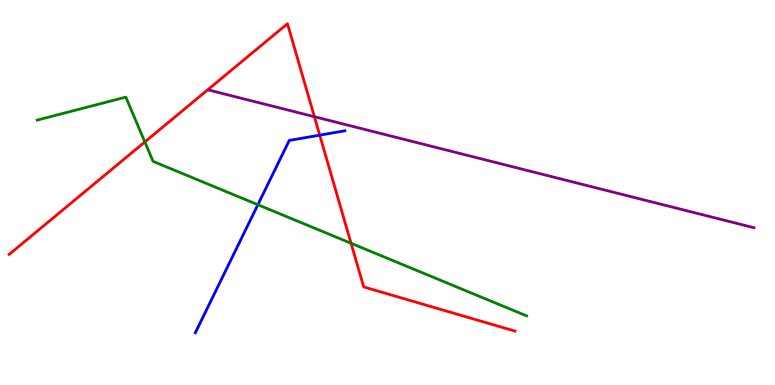[{'lines': ['blue', 'red'], 'intersections': [{'x': 4.13, 'y': 6.49}]}, {'lines': ['green', 'red'], 'intersections': [{'x': 1.87, 'y': 6.31}, {'x': 4.53, 'y': 3.68}]}, {'lines': ['purple', 'red'], 'intersections': [{'x': 4.06, 'y': 6.97}]}, {'lines': ['blue', 'green'], 'intersections': [{'x': 3.33, 'y': 4.68}]}, {'lines': ['blue', 'purple'], 'intersections': []}, {'lines': ['green', 'purple'], 'intersections': []}]